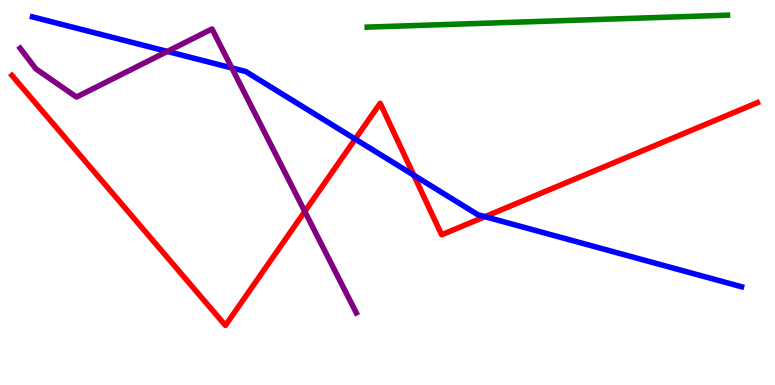[{'lines': ['blue', 'red'], 'intersections': [{'x': 4.58, 'y': 6.39}, {'x': 5.34, 'y': 5.45}, {'x': 6.26, 'y': 4.37}]}, {'lines': ['green', 'red'], 'intersections': []}, {'lines': ['purple', 'red'], 'intersections': [{'x': 3.93, 'y': 4.51}]}, {'lines': ['blue', 'green'], 'intersections': []}, {'lines': ['blue', 'purple'], 'intersections': [{'x': 2.16, 'y': 8.66}, {'x': 2.99, 'y': 8.23}]}, {'lines': ['green', 'purple'], 'intersections': []}]